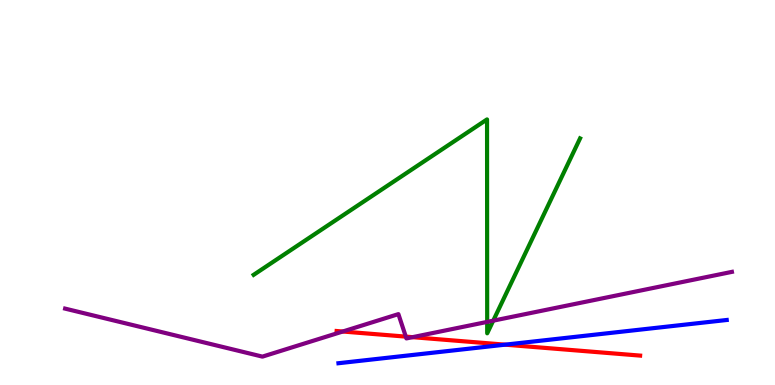[{'lines': ['blue', 'red'], 'intersections': [{'x': 6.52, 'y': 1.05}]}, {'lines': ['green', 'red'], 'intersections': []}, {'lines': ['purple', 'red'], 'intersections': [{'x': 4.42, 'y': 1.39}, {'x': 5.24, 'y': 1.26}, {'x': 5.32, 'y': 1.24}]}, {'lines': ['blue', 'green'], 'intersections': []}, {'lines': ['blue', 'purple'], 'intersections': []}, {'lines': ['green', 'purple'], 'intersections': [{'x': 6.29, 'y': 1.64}, {'x': 6.36, 'y': 1.67}]}]